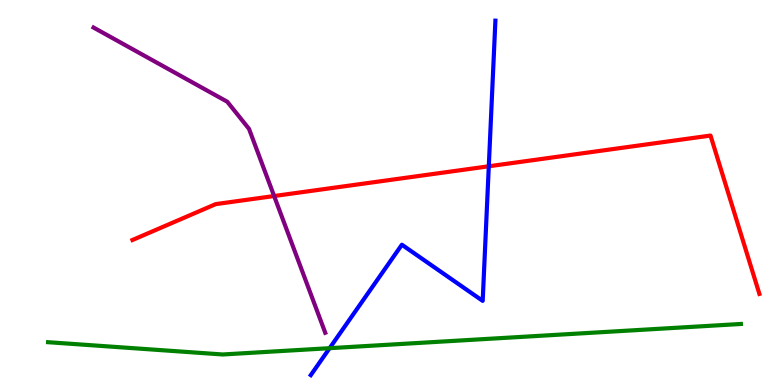[{'lines': ['blue', 'red'], 'intersections': [{'x': 6.31, 'y': 5.68}]}, {'lines': ['green', 'red'], 'intersections': []}, {'lines': ['purple', 'red'], 'intersections': [{'x': 3.54, 'y': 4.91}]}, {'lines': ['blue', 'green'], 'intersections': [{'x': 4.25, 'y': 0.956}]}, {'lines': ['blue', 'purple'], 'intersections': []}, {'lines': ['green', 'purple'], 'intersections': []}]